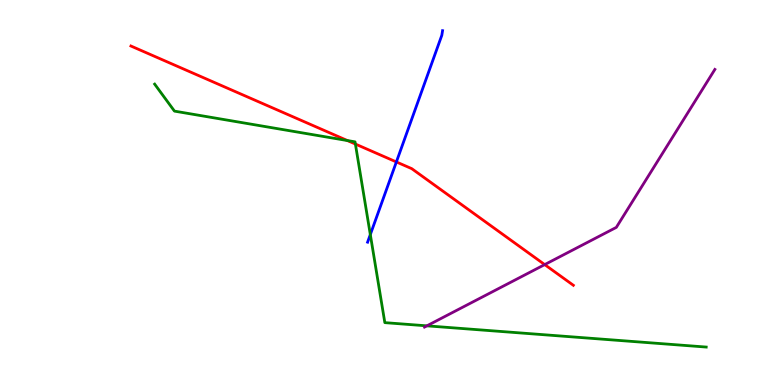[{'lines': ['blue', 'red'], 'intersections': [{'x': 5.11, 'y': 5.79}]}, {'lines': ['green', 'red'], 'intersections': [{'x': 4.48, 'y': 6.35}, {'x': 4.59, 'y': 6.26}]}, {'lines': ['purple', 'red'], 'intersections': [{'x': 7.03, 'y': 3.13}]}, {'lines': ['blue', 'green'], 'intersections': [{'x': 4.78, 'y': 3.91}]}, {'lines': ['blue', 'purple'], 'intersections': []}, {'lines': ['green', 'purple'], 'intersections': [{'x': 5.51, 'y': 1.54}]}]